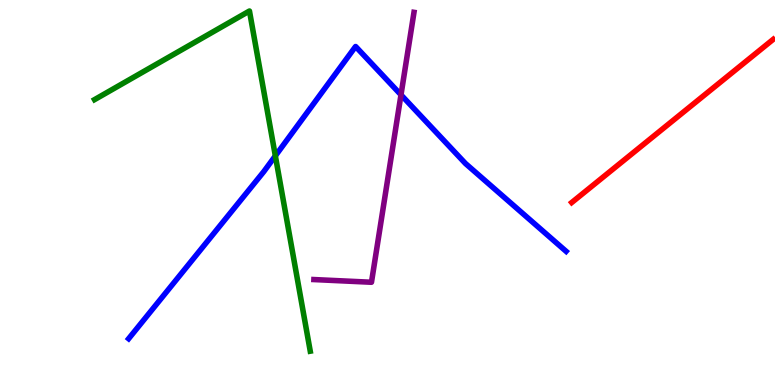[{'lines': ['blue', 'red'], 'intersections': []}, {'lines': ['green', 'red'], 'intersections': []}, {'lines': ['purple', 'red'], 'intersections': []}, {'lines': ['blue', 'green'], 'intersections': [{'x': 3.55, 'y': 5.95}]}, {'lines': ['blue', 'purple'], 'intersections': [{'x': 5.17, 'y': 7.54}]}, {'lines': ['green', 'purple'], 'intersections': []}]